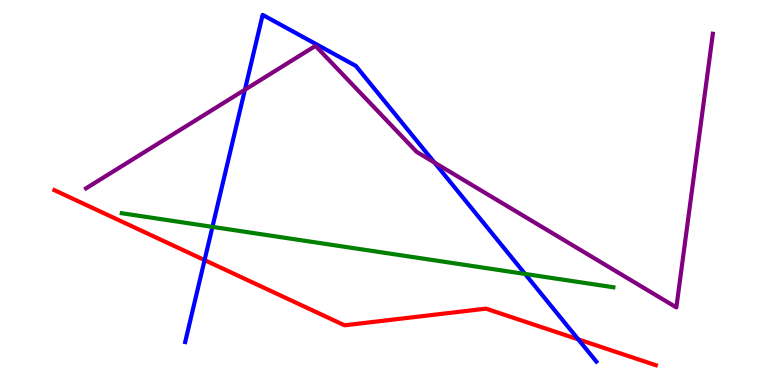[{'lines': ['blue', 'red'], 'intersections': [{'x': 2.64, 'y': 3.24}, {'x': 7.46, 'y': 1.18}]}, {'lines': ['green', 'red'], 'intersections': []}, {'lines': ['purple', 'red'], 'intersections': []}, {'lines': ['blue', 'green'], 'intersections': [{'x': 2.74, 'y': 4.11}, {'x': 6.78, 'y': 2.88}]}, {'lines': ['blue', 'purple'], 'intersections': [{'x': 3.16, 'y': 7.67}, {'x': 5.61, 'y': 5.78}]}, {'lines': ['green', 'purple'], 'intersections': []}]